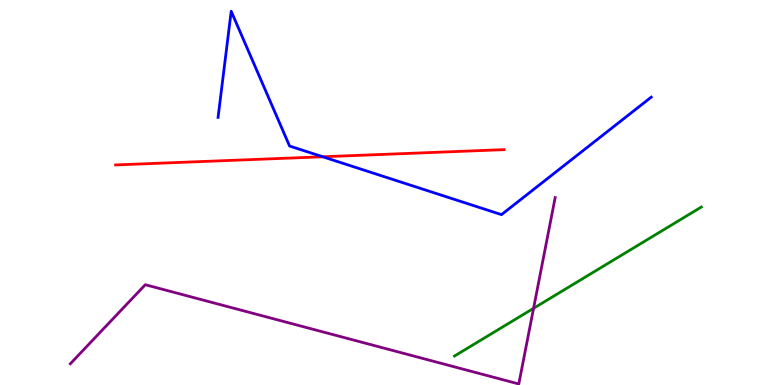[{'lines': ['blue', 'red'], 'intersections': [{'x': 4.16, 'y': 5.93}]}, {'lines': ['green', 'red'], 'intersections': []}, {'lines': ['purple', 'red'], 'intersections': []}, {'lines': ['blue', 'green'], 'intersections': []}, {'lines': ['blue', 'purple'], 'intersections': []}, {'lines': ['green', 'purple'], 'intersections': [{'x': 6.88, 'y': 1.99}]}]